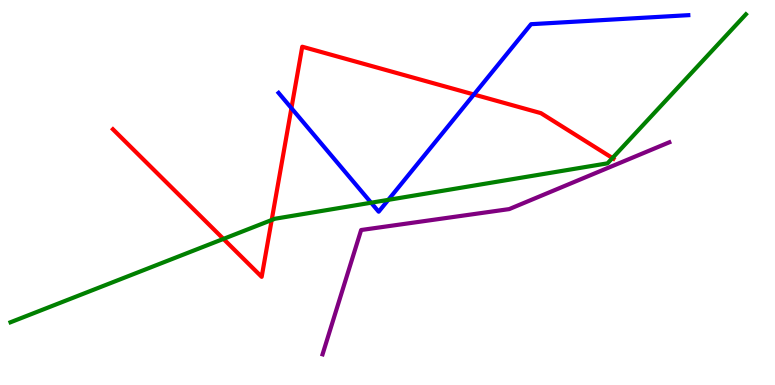[{'lines': ['blue', 'red'], 'intersections': [{'x': 3.76, 'y': 7.19}, {'x': 6.12, 'y': 7.55}]}, {'lines': ['green', 'red'], 'intersections': [{'x': 2.88, 'y': 3.79}, {'x': 3.51, 'y': 4.29}, {'x': 7.9, 'y': 5.9}]}, {'lines': ['purple', 'red'], 'intersections': []}, {'lines': ['blue', 'green'], 'intersections': [{'x': 4.79, 'y': 4.73}, {'x': 5.01, 'y': 4.81}]}, {'lines': ['blue', 'purple'], 'intersections': []}, {'lines': ['green', 'purple'], 'intersections': []}]